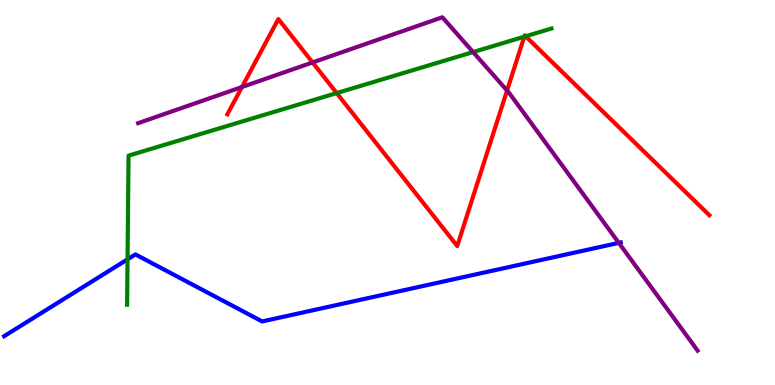[{'lines': ['blue', 'red'], 'intersections': []}, {'lines': ['green', 'red'], 'intersections': [{'x': 4.34, 'y': 7.58}, {'x': 6.77, 'y': 9.05}, {'x': 6.78, 'y': 9.06}]}, {'lines': ['purple', 'red'], 'intersections': [{'x': 3.12, 'y': 7.74}, {'x': 4.03, 'y': 8.38}, {'x': 6.54, 'y': 7.65}]}, {'lines': ['blue', 'green'], 'intersections': [{'x': 1.65, 'y': 3.26}]}, {'lines': ['blue', 'purple'], 'intersections': [{'x': 7.98, 'y': 3.69}]}, {'lines': ['green', 'purple'], 'intersections': [{'x': 6.1, 'y': 8.65}]}]